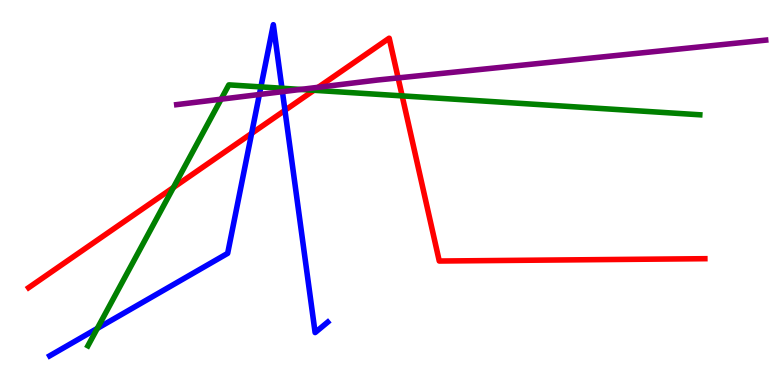[{'lines': ['blue', 'red'], 'intersections': [{'x': 3.25, 'y': 6.54}, {'x': 3.68, 'y': 7.13}]}, {'lines': ['green', 'red'], 'intersections': [{'x': 2.24, 'y': 5.13}, {'x': 4.05, 'y': 7.66}, {'x': 5.19, 'y': 7.51}]}, {'lines': ['purple', 'red'], 'intersections': [{'x': 4.11, 'y': 7.73}, {'x': 5.14, 'y': 7.98}]}, {'lines': ['blue', 'green'], 'intersections': [{'x': 1.26, 'y': 1.47}, {'x': 3.37, 'y': 7.74}, {'x': 3.64, 'y': 7.71}]}, {'lines': ['blue', 'purple'], 'intersections': [{'x': 3.35, 'y': 7.55}, {'x': 3.64, 'y': 7.62}]}, {'lines': ['green', 'purple'], 'intersections': [{'x': 2.85, 'y': 7.42}, {'x': 3.88, 'y': 7.68}]}]